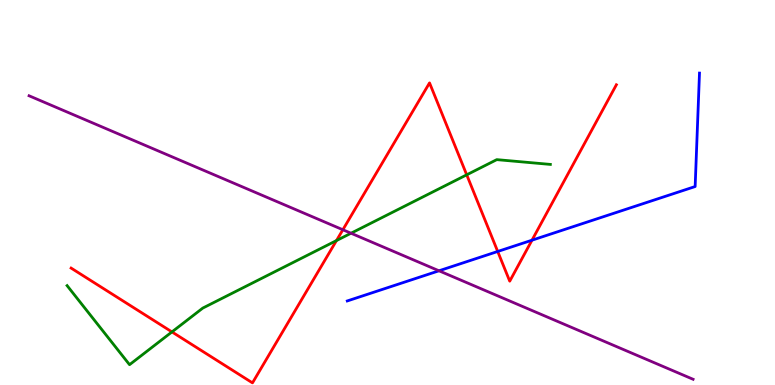[{'lines': ['blue', 'red'], 'intersections': [{'x': 6.42, 'y': 3.47}, {'x': 6.86, 'y': 3.76}]}, {'lines': ['green', 'red'], 'intersections': [{'x': 2.22, 'y': 1.38}, {'x': 4.34, 'y': 3.75}, {'x': 6.02, 'y': 5.46}]}, {'lines': ['purple', 'red'], 'intersections': [{'x': 4.42, 'y': 4.03}]}, {'lines': ['blue', 'green'], 'intersections': []}, {'lines': ['blue', 'purple'], 'intersections': [{'x': 5.66, 'y': 2.97}]}, {'lines': ['green', 'purple'], 'intersections': [{'x': 4.53, 'y': 3.94}]}]